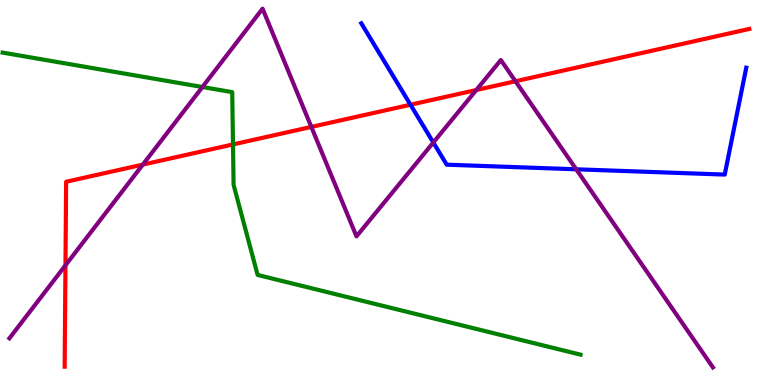[{'lines': ['blue', 'red'], 'intersections': [{'x': 5.3, 'y': 7.28}]}, {'lines': ['green', 'red'], 'intersections': [{'x': 3.01, 'y': 6.25}]}, {'lines': ['purple', 'red'], 'intersections': [{'x': 0.845, 'y': 3.11}, {'x': 1.84, 'y': 5.72}, {'x': 4.02, 'y': 6.7}, {'x': 6.15, 'y': 7.66}, {'x': 6.65, 'y': 7.89}]}, {'lines': ['blue', 'green'], 'intersections': []}, {'lines': ['blue', 'purple'], 'intersections': [{'x': 5.59, 'y': 6.3}, {'x': 7.44, 'y': 5.6}]}, {'lines': ['green', 'purple'], 'intersections': [{'x': 2.61, 'y': 7.74}]}]